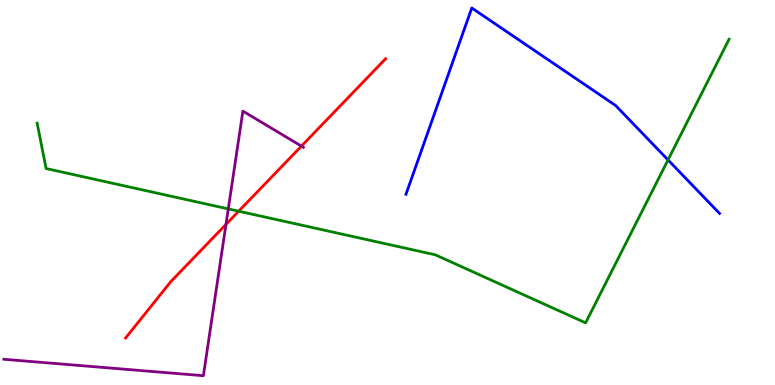[{'lines': ['blue', 'red'], 'intersections': []}, {'lines': ['green', 'red'], 'intersections': [{'x': 3.08, 'y': 4.51}]}, {'lines': ['purple', 'red'], 'intersections': [{'x': 2.92, 'y': 4.17}, {'x': 3.89, 'y': 6.2}]}, {'lines': ['blue', 'green'], 'intersections': [{'x': 8.62, 'y': 5.85}]}, {'lines': ['blue', 'purple'], 'intersections': []}, {'lines': ['green', 'purple'], 'intersections': [{'x': 2.95, 'y': 4.57}]}]